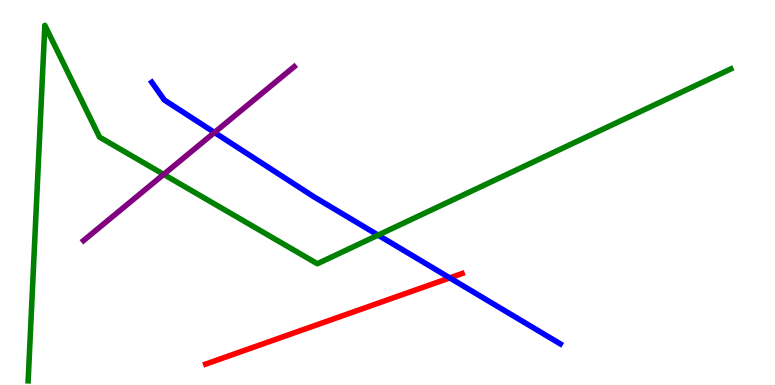[{'lines': ['blue', 'red'], 'intersections': [{'x': 5.8, 'y': 2.78}]}, {'lines': ['green', 'red'], 'intersections': []}, {'lines': ['purple', 'red'], 'intersections': []}, {'lines': ['blue', 'green'], 'intersections': [{'x': 4.88, 'y': 3.89}]}, {'lines': ['blue', 'purple'], 'intersections': [{'x': 2.77, 'y': 6.56}]}, {'lines': ['green', 'purple'], 'intersections': [{'x': 2.11, 'y': 5.47}]}]